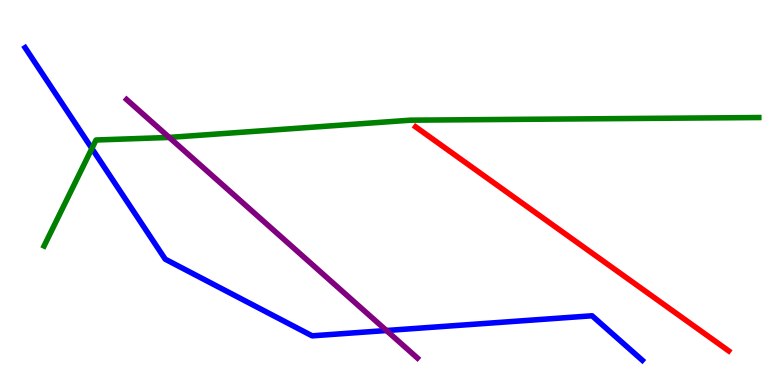[{'lines': ['blue', 'red'], 'intersections': []}, {'lines': ['green', 'red'], 'intersections': []}, {'lines': ['purple', 'red'], 'intersections': []}, {'lines': ['blue', 'green'], 'intersections': [{'x': 1.19, 'y': 6.14}]}, {'lines': ['blue', 'purple'], 'intersections': [{'x': 4.99, 'y': 1.42}]}, {'lines': ['green', 'purple'], 'intersections': [{'x': 2.18, 'y': 6.43}]}]